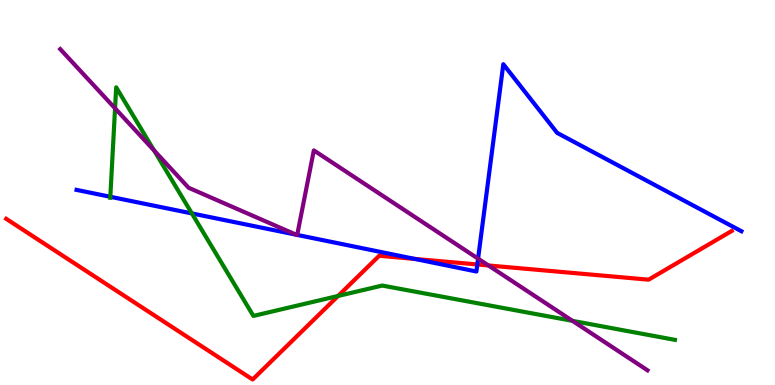[{'lines': ['blue', 'red'], 'intersections': [{'x': 5.35, 'y': 3.27}, {'x': 6.16, 'y': 3.13}]}, {'lines': ['green', 'red'], 'intersections': [{'x': 4.36, 'y': 2.31}]}, {'lines': ['purple', 'red'], 'intersections': [{'x': 6.3, 'y': 3.11}]}, {'lines': ['blue', 'green'], 'intersections': [{'x': 1.42, 'y': 4.89}, {'x': 2.48, 'y': 4.46}]}, {'lines': ['blue', 'purple'], 'intersections': [{'x': 3.82, 'y': 3.9}, {'x': 3.83, 'y': 3.9}, {'x': 6.17, 'y': 3.28}]}, {'lines': ['green', 'purple'], 'intersections': [{'x': 1.48, 'y': 7.19}, {'x': 1.99, 'y': 6.09}, {'x': 7.39, 'y': 1.67}]}]